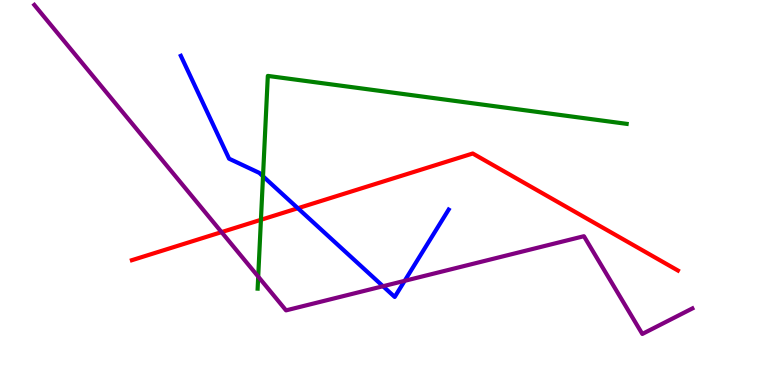[{'lines': ['blue', 'red'], 'intersections': [{'x': 3.84, 'y': 4.59}]}, {'lines': ['green', 'red'], 'intersections': [{'x': 3.37, 'y': 4.29}]}, {'lines': ['purple', 'red'], 'intersections': [{'x': 2.86, 'y': 3.97}]}, {'lines': ['blue', 'green'], 'intersections': [{'x': 3.39, 'y': 5.42}]}, {'lines': ['blue', 'purple'], 'intersections': [{'x': 4.94, 'y': 2.57}, {'x': 5.22, 'y': 2.71}]}, {'lines': ['green', 'purple'], 'intersections': [{'x': 3.33, 'y': 2.82}]}]